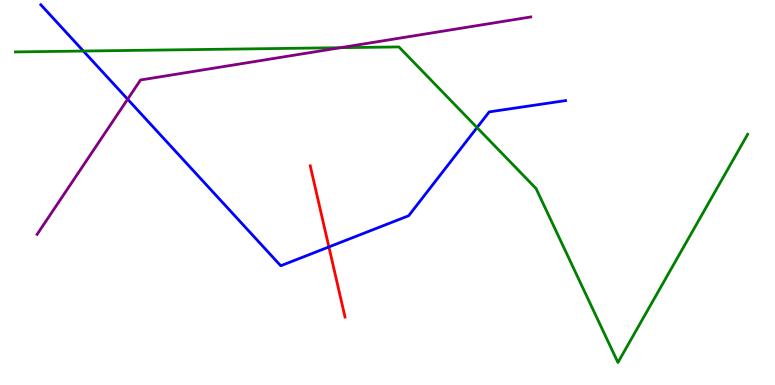[{'lines': ['blue', 'red'], 'intersections': [{'x': 4.24, 'y': 3.59}]}, {'lines': ['green', 'red'], 'intersections': []}, {'lines': ['purple', 'red'], 'intersections': []}, {'lines': ['blue', 'green'], 'intersections': [{'x': 1.08, 'y': 8.67}, {'x': 6.16, 'y': 6.69}]}, {'lines': ['blue', 'purple'], 'intersections': [{'x': 1.65, 'y': 7.42}]}, {'lines': ['green', 'purple'], 'intersections': [{'x': 4.39, 'y': 8.76}]}]